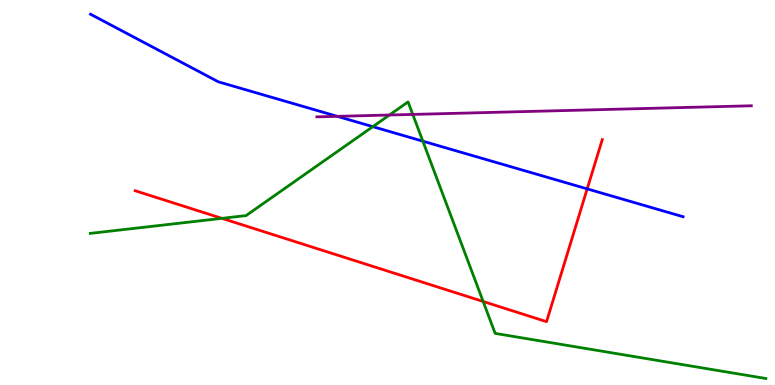[{'lines': ['blue', 'red'], 'intersections': [{'x': 7.58, 'y': 5.09}]}, {'lines': ['green', 'red'], 'intersections': [{'x': 2.86, 'y': 4.33}, {'x': 6.23, 'y': 2.17}]}, {'lines': ['purple', 'red'], 'intersections': []}, {'lines': ['blue', 'green'], 'intersections': [{'x': 4.81, 'y': 6.71}, {'x': 5.46, 'y': 6.33}]}, {'lines': ['blue', 'purple'], 'intersections': [{'x': 4.35, 'y': 6.98}]}, {'lines': ['green', 'purple'], 'intersections': [{'x': 5.02, 'y': 7.01}, {'x': 5.33, 'y': 7.03}]}]